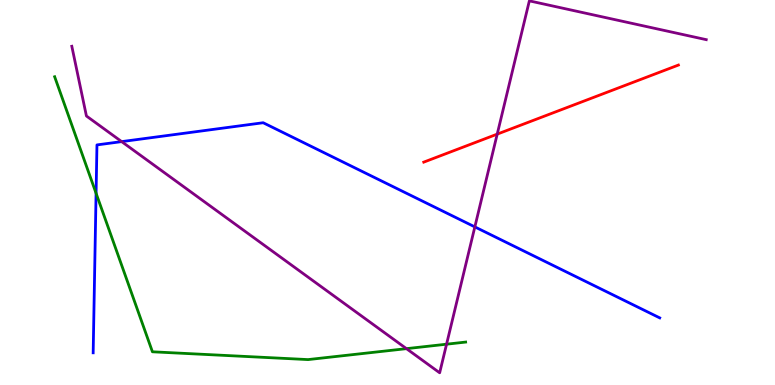[{'lines': ['blue', 'red'], 'intersections': []}, {'lines': ['green', 'red'], 'intersections': []}, {'lines': ['purple', 'red'], 'intersections': [{'x': 6.42, 'y': 6.52}]}, {'lines': ['blue', 'green'], 'intersections': [{'x': 1.24, 'y': 4.98}]}, {'lines': ['blue', 'purple'], 'intersections': [{'x': 1.57, 'y': 6.32}, {'x': 6.13, 'y': 4.11}]}, {'lines': ['green', 'purple'], 'intersections': [{'x': 5.24, 'y': 0.944}, {'x': 5.76, 'y': 1.06}]}]